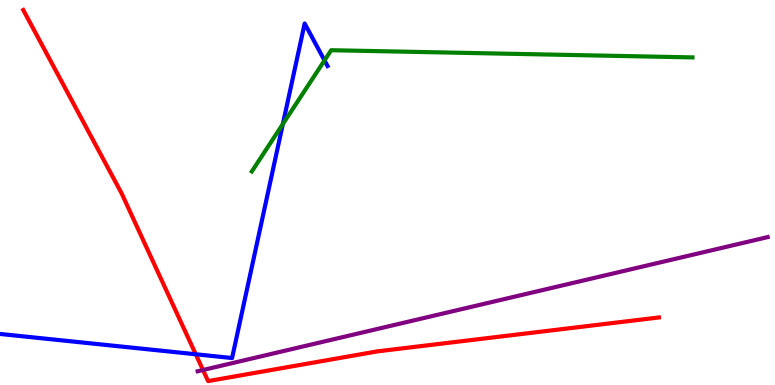[{'lines': ['blue', 'red'], 'intersections': [{'x': 2.53, 'y': 0.798}]}, {'lines': ['green', 'red'], 'intersections': []}, {'lines': ['purple', 'red'], 'intersections': [{'x': 2.62, 'y': 0.389}]}, {'lines': ['blue', 'green'], 'intersections': [{'x': 3.65, 'y': 6.78}, {'x': 4.19, 'y': 8.43}]}, {'lines': ['blue', 'purple'], 'intersections': []}, {'lines': ['green', 'purple'], 'intersections': []}]